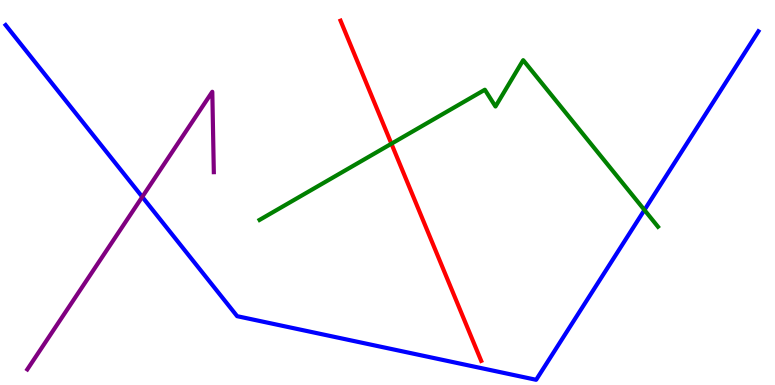[{'lines': ['blue', 'red'], 'intersections': []}, {'lines': ['green', 'red'], 'intersections': [{'x': 5.05, 'y': 6.27}]}, {'lines': ['purple', 'red'], 'intersections': []}, {'lines': ['blue', 'green'], 'intersections': [{'x': 8.32, 'y': 4.55}]}, {'lines': ['blue', 'purple'], 'intersections': [{'x': 1.84, 'y': 4.89}]}, {'lines': ['green', 'purple'], 'intersections': []}]